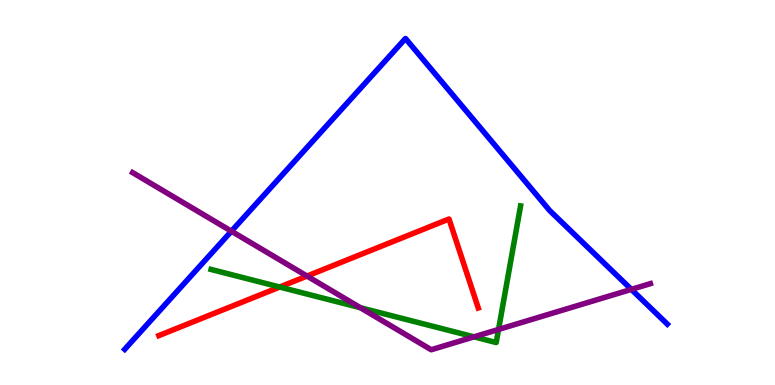[{'lines': ['blue', 'red'], 'intersections': []}, {'lines': ['green', 'red'], 'intersections': [{'x': 3.61, 'y': 2.54}]}, {'lines': ['purple', 'red'], 'intersections': [{'x': 3.96, 'y': 2.83}]}, {'lines': ['blue', 'green'], 'intersections': []}, {'lines': ['blue', 'purple'], 'intersections': [{'x': 2.99, 'y': 3.99}, {'x': 8.15, 'y': 2.48}]}, {'lines': ['green', 'purple'], 'intersections': [{'x': 4.65, 'y': 2.01}, {'x': 6.12, 'y': 1.25}, {'x': 6.43, 'y': 1.44}]}]